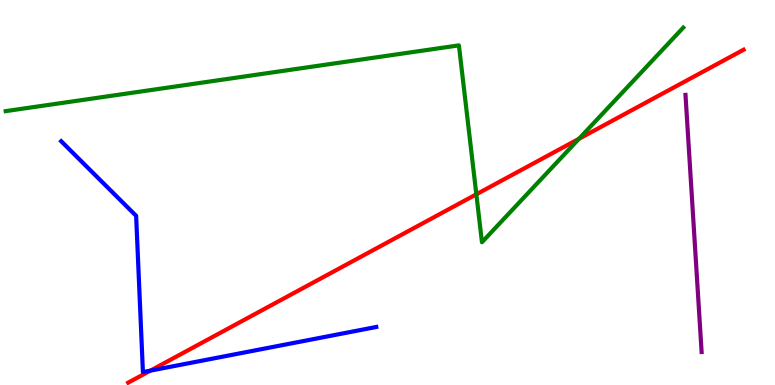[{'lines': ['blue', 'red'], 'intersections': [{'x': 1.94, 'y': 0.373}]}, {'lines': ['green', 'red'], 'intersections': [{'x': 6.15, 'y': 4.95}, {'x': 7.47, 'y': 6.4}]}, {'lines': ['purple', 'red'], 'intersections': []}, {'lines': ['blue', 'green'], 'intersections': []}, {'lines': ['blue', 'purple'], 'intersections': []}, {'lines': ['green', 'purple'], 'intersections': []}]